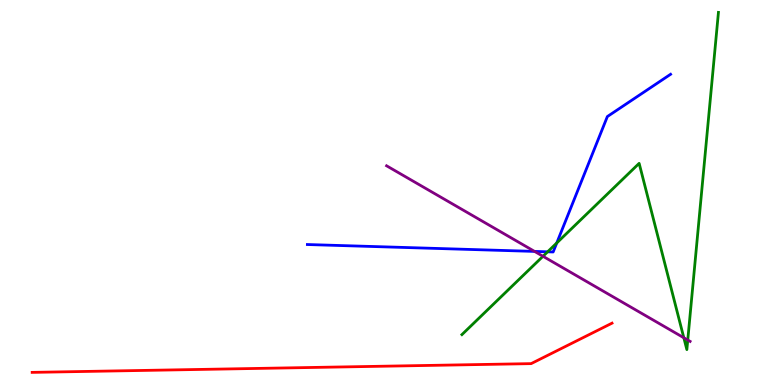[{'lines': ['blue', 'red'], 'intersections': []}, {'lines': ['green', 'red'], 'intersections': []}, {'lines': ['purple', 'red'], 'intersections': []}, {'lines': ['blue', 'green'], 'intersections': [{'x': 7.07, 'y': 3.46}, {'x': 7.18, 'y': 3.69}]}, {'lines': ['blue', 'purple'], 'intersections': [{'x': 6.9, 'y': 3.47}]}, {'lines': ['green', 'purple'], 'intersections': [{'x': 7.01, 'y': 3.34}, {'x': 8.82, 'y': 1.23}, {'x': 8.87, 'y': 1.17}]}]